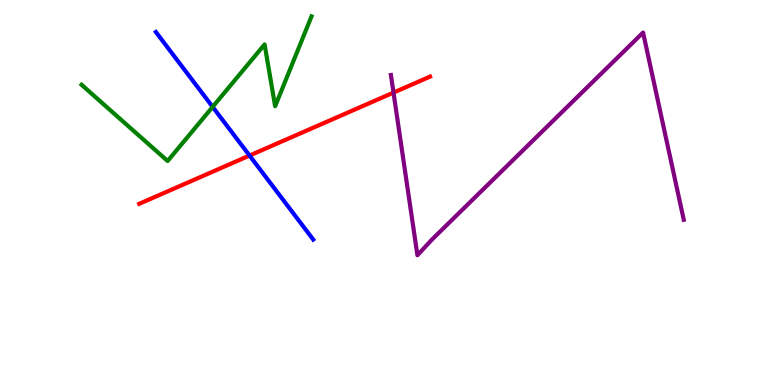[{'lines': ['blue', 'red'], 'intersections': [{'x': 3.22, 'y': 5.96}]}, {'lines': ['green', 'red'], 'intersections': []}, {'lines': ['purple', 'red'], 'intersections': [{'x': 5.08, 'y': 7.59}]}, {'lines': ['blue', 'green'], 'intersections': [{'x': 2.74, 'y': 7.22}]}, {'lines': ['blue', 'purple'], 'intersections': []}, {'lines': ['green', 'purple'], 'intersections': []}]